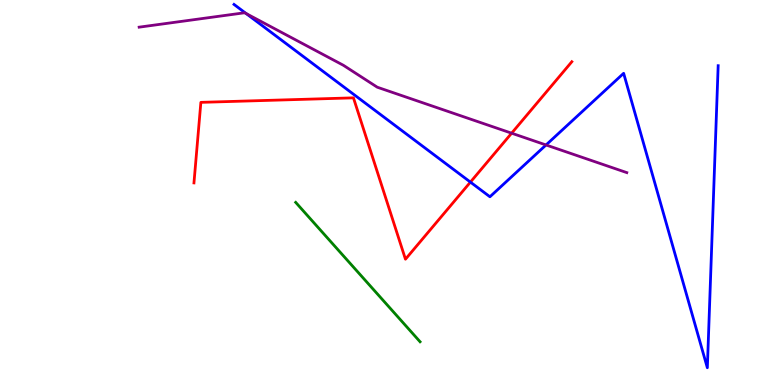[{'lines': ['blue', 'red'], 'intersections': [{'x': 6.07, 'y': 5.27}]}, {'lines': ['green', 'red'], 'intersections': []}, {'lines': ['purple', 'red'], 'intersections': [{'x': 6.6, 'y': 6.54}]}, {'lines': ['blue', 'green'], 'intersections': []}, {'lines': ['blue', 'purple'], 'intersections': [{'x': 3.18, 'y': 9.65}, {'x': 7.05, 'y': 6.23}]}, {'lines': ['green', 'purple'], 'intersections': []}]